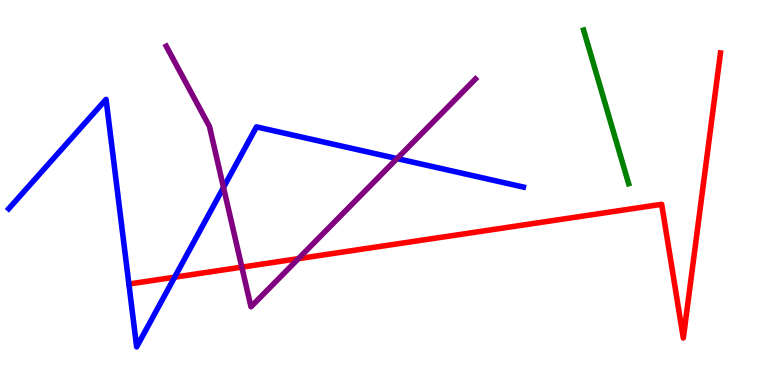[{'lines': ['blue', 'red'], 'intersections': [{'x': 2.25, 'y': 2.8}]}, {'lines': ['green', 'red'], 'intersections': []}, {'lines': ['purple', 'red'], 'intersections': [{'x': 3.12, 'y': 3.06}, {'x': 3.85, 'y': 3.28}]}, {'lines': ['blue', 'green'], 'intersections': []}, {'lines': ['blue', 'purple'], 'intersections': [{'x': 2.88, 'y': 5.13}, {'x': 5.12, 'y': 5.88}]}, {'lines': ['green', 'purple'], 'intersections': []}]